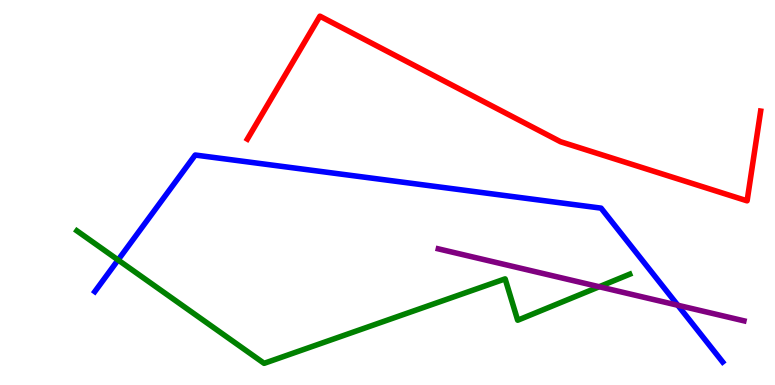[{'lines': ['blue', 'red'], 'intersections': []}, {'lines': ['green', 'red'], 'intersections': []}, {'lines': ['purple', 'red'], 'intersections': []}, {'lines': ['blue', 'green'], 'intersections': [{'x': 1.52, 'y': 3.25}]}, {'lines': ['blue', 'purple'], 'intersections': [{'x': 8.75, 'y': 2.07}]}, {'lines': ['green', 'purple'], 'intersections': [{'x': 7.73, 'y': 2.55}]}]